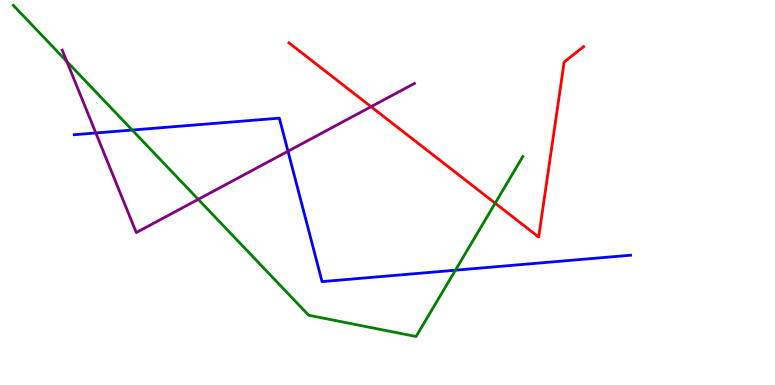[{'lines': ['blue', 'red'], 'intersections': []}, {'lines': ['green', 'red'], 'intersections': [{'x': 6.39, 'y': 4.72}]}, {'lines': ['purple', 'red'], 'intersections': [{'x': 4.79, 'y': 7.23}]}, {'lines': ['blue', 'green'], 'intersections': [{'x': 1.71, 'y': 6.62}, {'x': 5.88, 'y': 2.98}]}, {'lines': ['blue', 'purple'], 'intersections': [{'x': 1.24, 'y': 6.55}, {'x': 3.72, 'y': 6.07}]}, {'lines': ['green', 'purple'], 'intersections': [{'x': 0.862, 'y': 8.4}, {'x': 2.56, 'y': 4.82}]}]